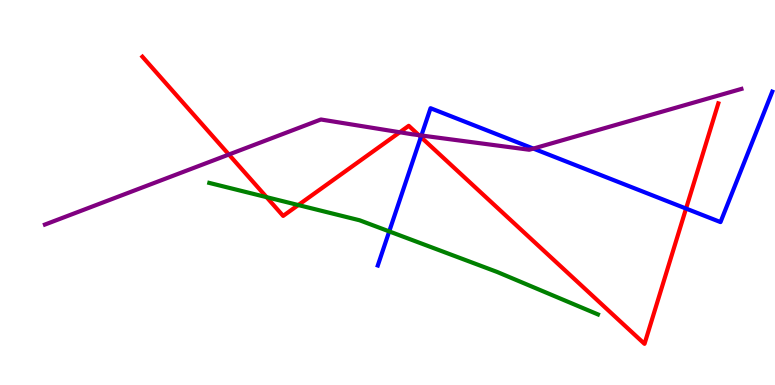[{'lines': ['blue', 'red'], 'intersections': [{'x': 5.43, 'y': 6.44}, {'x': 8.85, 'y': 4.58}]}, {'lines': ['green', 'red'], 'intersections': [{'x': 3.44, 'y': 4.88}, {'x': 3.85, 'y': 4.67}]}, {'lines': ['purple', 'red'], 'intersections': [{'x': 2.95, 'y': 5.99}, {'x': 5.16, 'y': 6.56}, {'x': 5.4, 'y': 6.49}]}, {'lines': ['blue', 'green'], 'intersections': [{'x': 5.02, 'y': 3.99}]}, {'lines': ['blue', 'purple'], 'intersections': [{'x': 5.44, 'y': 6.48}, {'x': 6.88, 'y': 6.14}]}, {'lines': ['green', 'purple'], 'intersections': []}]